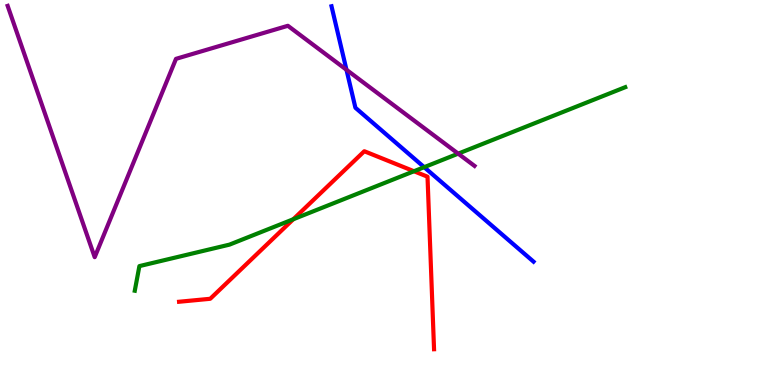[{'lines': ['blue', 'red'], 'intersections': []}, {'lines': ['green', 'red'], 'intersections': [{'x': 3.78, 'y': 4.3}, {'x': 5.34, 'y': 5.55}]}, {'lines': ['purple', 'red'], 'intersections': []}, {'lines': ['blue', 'green'], 'intersections': [{'x': 5.47, 'y': 5.66}]}, {'lines': ['blue', 'purple'], 'intersections': [{'x': 4.47, 'y': 8.19}]}, {'lines': ['green', 'purple'], 'intersections': [{'x': 5.91, 'y': 6.01}]}]